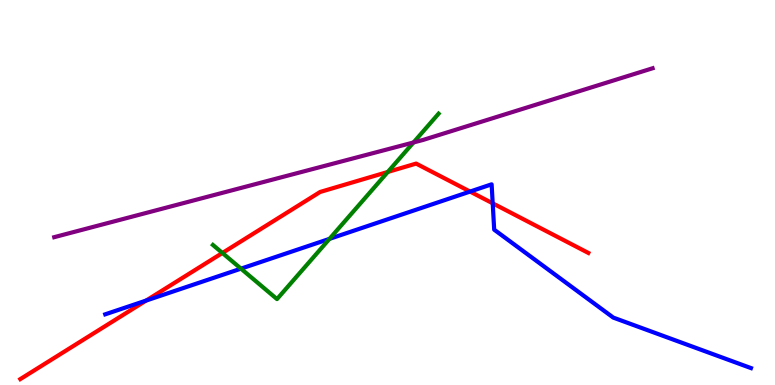[{'lines': ['blue', 'red'], 'intersections': [{'x': 1.89, 'y': 2.19}, {'x': 6.07, 'y': 5.02}, {'x': 6.36, 'y': 4.72}]}, {'lines': ['green', 'red'], 'intersections': [{'x': 2.87, 'y': 3.43}, {'x': 5.0, 'y': 5.53}]}, {'lines': ['purple', 'red'], 'intersections': []}, {'lines': ['blue', 'green'], 'intersections': [{'x': 3.11, 'y': 3.02}, {'x': 4.25, 'y': 3.8}]}, {'lines': ['blue', 'purple'], 'intersections': []}, {'lines': ['green', 'purple'], 'intersections': [{'x': 5.34, 'y': 6.3}]}]